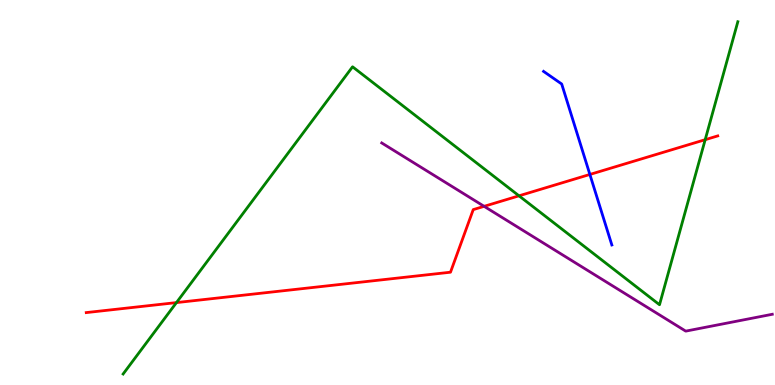[{'lines': ['blue', 'red'], 'intersections': [{'x': 7.61, 'y': 5.47}]}, {'lines': ['green', 'red'], 'intersections': [{'x': 2.28, 'y': 2.14}, {'x': 6.7, 'y': 4.91}, {'x': 9.1, 'y': 6.37}]}, {'lines': ['purple', 'red'], 'intersections': [{'x': 6.25, 'y': 4.64}]}, {'lines': ['blue', 'green'], 'intersections': []}, {'lines': ['blue', 'purple'], 'intersections': []}, {'lines': ['green', 'purple'], 'intersections': []}]